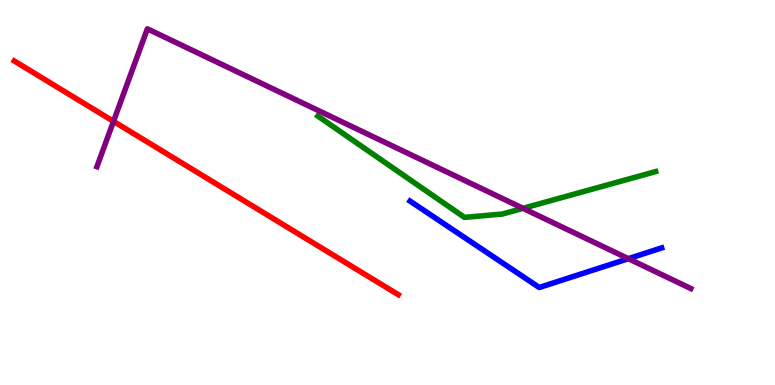[{'lines': ['blue', 'red'], 'intersections': []}, {'lines': ['green', 'red'], 'intersections': []}, {'lines': ['purple', 'red'], 'intersections': [{'x': 1.46, 'y': 6.85}]}, {'lines': ['blue', 'green'], 'intersections': []}, {'lines': ['blue', 'purple'], 'intersections': [{'x': 8.11, 'y': 3.28}]}, {'lines': ['green', 'purple'], 'intersections': [{'x': 6.75, 'y': 4.59}]}]